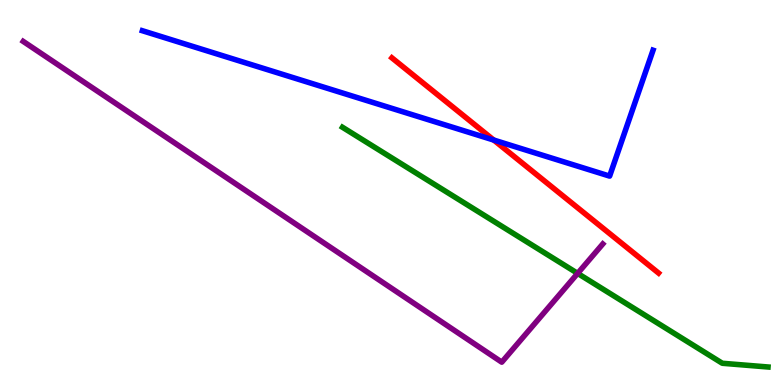[{'lines': ['blue', 'red'], 'intersections': [{'x': 6.37, 'y': 6.36}]}, {'lines': ['green', 'red'], 'intersections': []}, {'lines': ['purple', 'red'], 'intersections': []}, {'lines': ['blue', 'green'], 'intersections': []}, {'lines': ['blue', 'purple'], 'intersections': []}, {'lines': ['green', 'purple'], 'intersections': [{'x': 7.45, 'y': 2.9}]}]